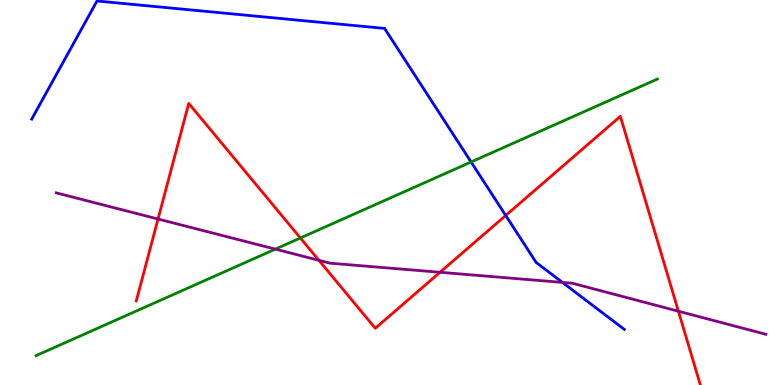[{'lines': ['blue', 'red'], 'intersections': [{'x': 6.53, 'y': 4.4}]}, {'lines': ['green', 'red'], 'intersections': [{'x': 3.88, 'y': 3.82}]}, {'lines': ['purple', 'red'], 'intersections': [{'x': 2.04, 'y': 4.31}, {'x': 4.12, 'y': 3.24}, {'x': 5.68, 'y': 2.93}, {'x': 8.75, 'y': 1.92}]}, {'lines': ['blue', 'green'], 'intersections': [{'x': 6.08, 'y': 5.79}]}, {'lines': ['blue', 'purple'], 'intersections': [{'x': 7.26, 'y': 2.66}]}, {'lines': ['green', 'purple'], 'intersections': [{'x': 3.55, 'y': 3.53}]}]